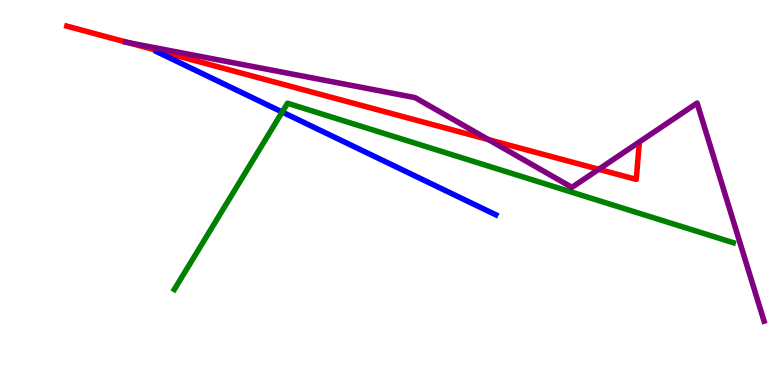[{'lines': ['blue', 'red'], 'intersections': []}, {'lines': ['green', 'red'], 'intersections': []}, {'lines': ['purple', 'red'], 'intersections': [{'x': 1.65, 'y': 8.89}, {'x': 6.3, 'y': 6.37}, {'x': 7.73, 'y': 5.6}]}, {'lines': ['blue', 'green'], 'intersections': [{'x': 3.64, 'y': 7.09}]}, {'lines': ['blue', 'purple'], 'intersections': []}, {'lines': ['green', 'purple'], 'intersections': []}]